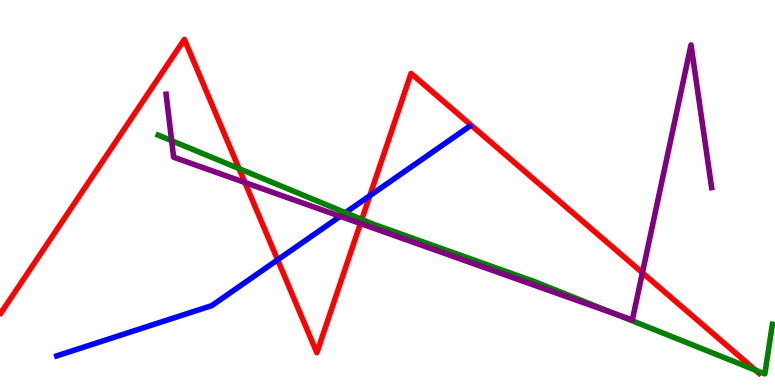[{'lines': ['blue', 'red'], 'intersections': [{'x': 3.58, 'y': 3.25}, {'x': 4.77, 'y': 4.92}]}, {'lines': ['green', 'red'], 'intersections': [{'x': 3.08, 'y': 5.62}, {'x': 4.67, 'y': 4.3}, {'x': 9.75, 'y': 0.387}]}, {'lines': ['purple', 'red'], 'intersections': [{'x': 3.16, 'y': 5.26}, {'x': 4.65, 'y': 4.19}, {'x': 8.29, 'y': 2.92}]}, {'lines': ['blue', 'green'], 'intersections': [{'x': 4.46, 'y': 4.48}]}, {'lines': ['blue', 'purple'], 'intersections': [{'x': 4.39, 'y': 4.38}]}, {'lines': ['green', 'purple'], 'intersections': [{'x': 2.21, 'y': 6.35}, {'x': 7.93, 'y': 1.85}]}]